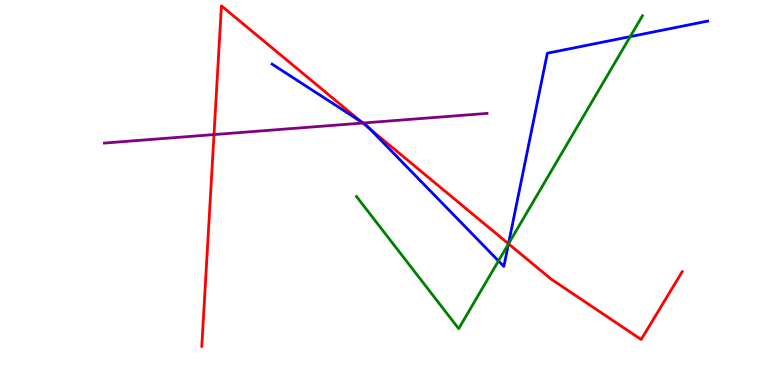[{'lines': ['blue', 'red'], 'intersections': [{'x': 4.67, 'y': 6.83}, {'x': 4.77, 'y': 6.65}, {'x': 6.56, 'y': 3.67}]}, {'lines': ['green', 'red'], 'intersections': [{'x': 6.56, 'y': 3.67}]}, {'lines': ['purple', 'red'], 'intersections': [{'x': 2.76, 'y': 6.5}, {'x': 4.68, 'y': 6.8}]}, {'lines': ['blue', 'green'], 'intersections': [{'x': 6.43, 'y': 3.22}, {'x': 6.56, 'y': 3.66}, {'x': 8.13, 'y': 9.05}]}, {'lines': ['blue', 'purple'], 'intersections': [{'x': 4.69, 'y': 6.8}]}, {'lines': ['green', 'purple'], 'intersections': []}]